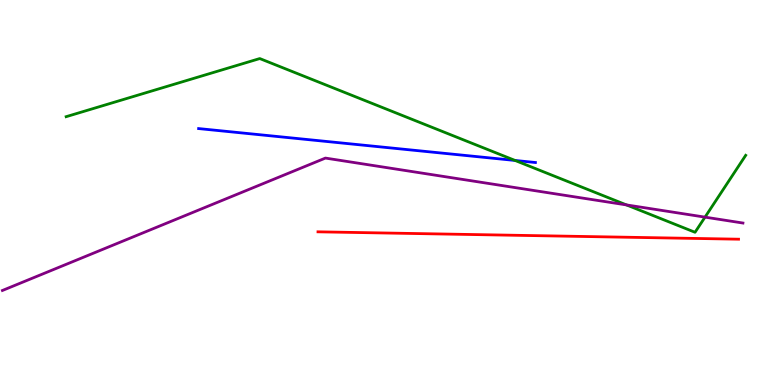[{'lines': ['blue', 'red'], 'intersections': []}, {'lines': ['green', 'red'], 'intersections': []}, {'lines': ['purple', 'red'], 'intersections': []}, {'lines': ['blue', 'green'], 'intersections': [{'x': 6.65, 'y': 5.83}]}, {'lines': ['blue', 'purple'], 'intersections': []}, {'lines': ['green', 'purple'], 'intersections': [{'x': 8.08, 'y': 4.68}, {'x': 9.1, 'y': 4.36}]}]